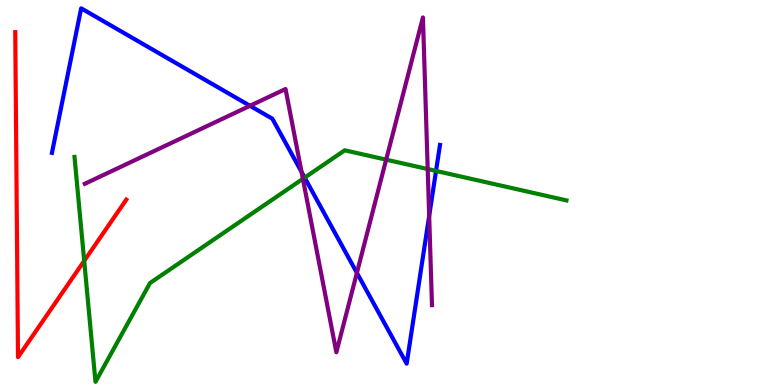[{'lines': ['blue', 'red'], 'intersections': []}, {'lines': ['green', 'red'], 'intersections': [{'x': 1.09, 'y': 3.22}]}, {'lines': ['purple', 'red'], 'intersections': []}, {'lines': ['blue', 'green'], 'intersections': [{'x': 3.93, 'y': 5.39}, {'x': 5.63, 'y': 5.56}]}, {'lines': ['blue', 'purple'], 'intersections': [{'x': 3.23, 'y': 7.25}, {'x': 3.89, 'y': 5.53}, {'x': 4.61, 'y': 2.91}, {'x': 5.54, 'y': 4.39}]}, {'lines': ['green', 'purple'], 'intersections': [{'x': 3.91, 'y': 5.36}, {'x': 4.98, 'y': 5.85}, {'x': 5.52, 'y': 5.61}]}]